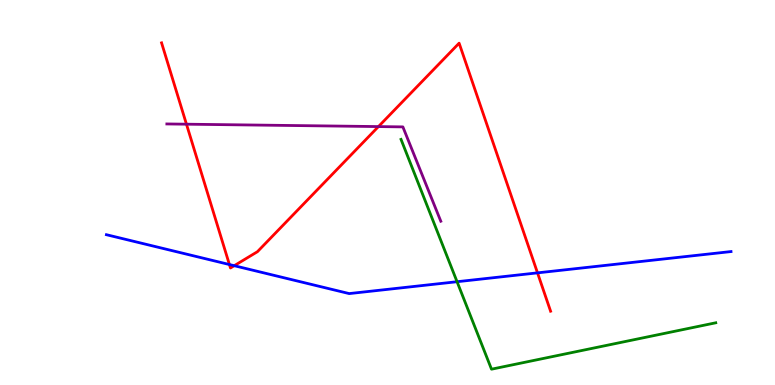[{'lines': ['blue', 'red'], 'intersections': [{'x': 2.96, 'y': 3.13}, {'x': 3.02, 'y': 3.1}, {'x': 6.94, 'y': 2.91}]}, {'lines': ['green', 'red'], 'intersections': []}, {'lines': ['purple', 'red'], 'intersections': [{'x': 2.41, 'y': 6.77}, {'x': 4.88, 'y': 6.71}]}, {'lines': ['blue', 'green'], 'intersections': [{'x': 5.9, 'y': 2.68}]}, {'lines': ['blue', 'purple'], 'intersections': []}, {'lines': ['green', 'purple'], 'intersections': []}]